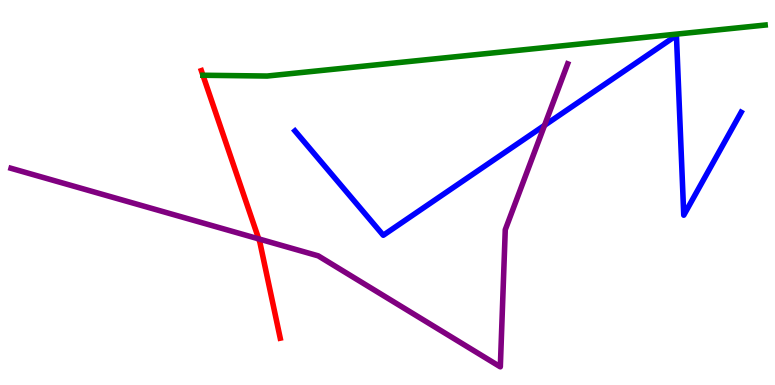[{'lines': ['blue', 'red'], 'intersections': []}, {'lines': ['green', 'red'], 'intersections': [{'x': 2.62, 'y': 8.05}]}, {'lines': ['purple', 'red'], 'intersections': [{'x': 3.34, 'y': 3.8}]}, {'lines': ['blue', 'green'], 'intersections': []}, {'lines': ['blue', 'purple'], 'intersections': [{'x': 7.03, 'y': 6.74}]}, {'lines': ['green', 'purple'], 'intersections': []}]